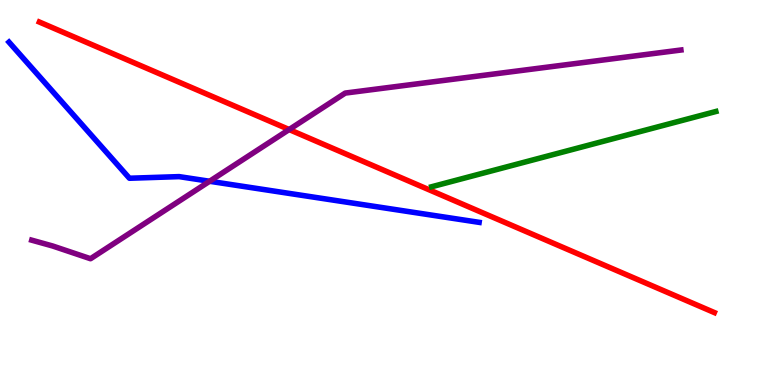[{'lines': ['blue', 'red'], 'intersections': []}, {'lines': ['green', 'red'], 'intersections': []}, {'lines': ['purple', 'red'], 'intersections': [{'x': 3.73, 'y': 6.64}]}, {'lines': ['blue', 'green'], 'intersections': []}, {'lines': ['blue', 'purple'], 'intersections': [{'x': 2.7, 'y': 5.29}]}, {'lines': ['green', 'purple'], 'intersections': []}]